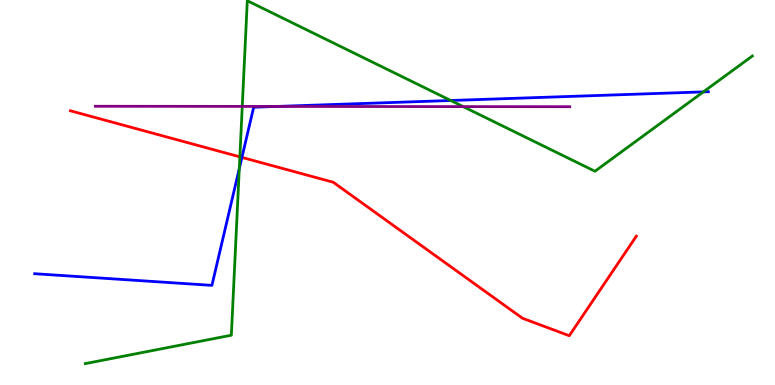[{'lines': ['blue', 'red'], 'intersections': [{'x': 3.12, 'y': 5.91}]}, {'lines': ['green', 'red'], 'intersections': [{'x': 3.09, 'y': 5.93}]}, {'lines': ['purple', 'red'], 'intersections': []}, {'lines': ['blue', 'green'], 'intersections': [{'x': 3.09, 'y': 5.62}, {'x': 5.82, 'y': 7.39}, {'x': 9.08, 'y': 7.61}]}, {'lines': ['blue', 'purple'], 'intersections': [{'x': 3.57, 'y': 7.24}]}, {'lines': ['green', 'purple'], 'intersections': [{'x': 3.13, 'y': 7.24}, {'x': 5.98, 'y': 7.23}]}]